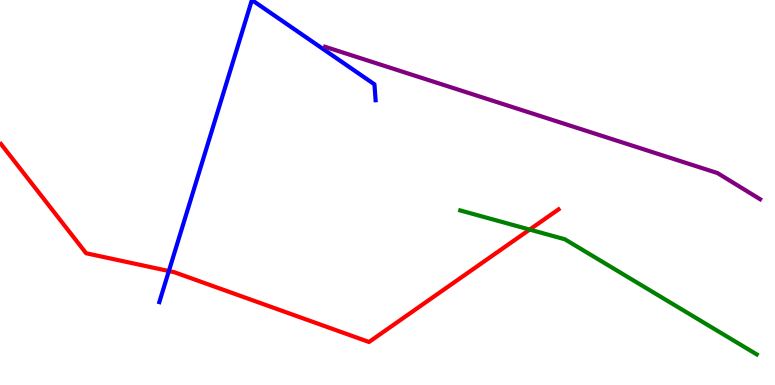[{'lines': ['blue', 'red'], 'intersections': [{'x': 2.18, 'y': 2.96}]}, {'lines': ['green', 'red'], 'intersections': [{'x': 6.83, 'y': 4.04}]}, {'lines': ['purple', 'red'], 'intersections': []}, {'lines': ['blue', 'green'], 'intersections': []}, {'lines': ['blue', 'purple'], 'intersections': []}, {'lines': ['green', 'purple'], 'intersections': []}]